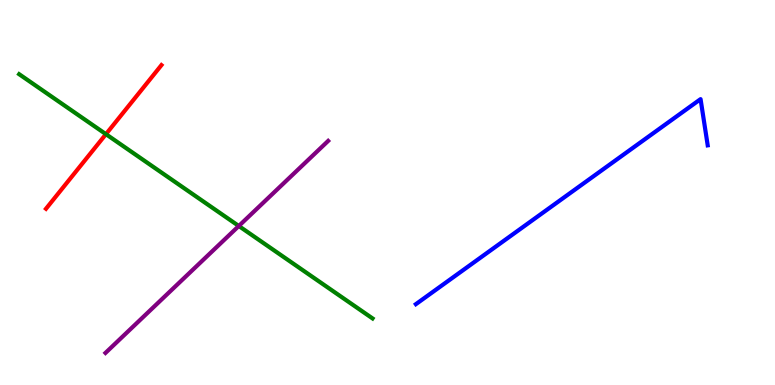[{'lines': ['blue', 'red'], 'intersections': []}, {'lines': ['green', 'red'], 'intersections': [{'x': 1.37, 'y': 6.52}]}, {'lines': ['purple', 'red'], 'intersections': []}, {'lines': ['blue', 'green'], 'intersections': []}, {'lines': ['blue', 'purple'], 'intersections': []}, {'lines': ['green', 'purple'], 'intersections': [{'x': 3.08, 'y': 4.13}]}]